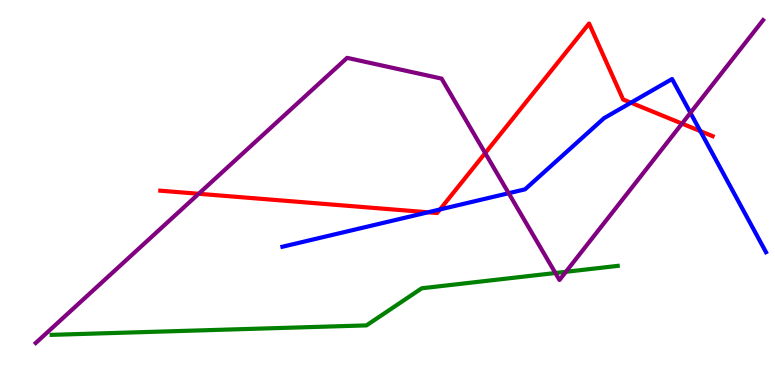[{'lines': ['blue', 'red'], 'intersections': [{'x': 5.52, 'y': 4.49}, {'x': 5.68, 'y': 4.56}, {'x': 8.14, 'y': 7.33}, {'x': 9.04, 'y': 6.59}]}, {'lines': ['green', 'red'], 'intersections': []}, {'lines': ['purple', 'red'], 'intersections': [{'x': 2.56, 'y': 4.97}, {'x': 6.26, 'y': 6.02}, {'x': 8.8, 'y': 6.79}]}, {'lines': ['blue', 'green'], 'intersections': []}, {'lines': ['blue', 'purple'], 'intersections': [{'x': 6.56, 'y': 4.98}, {'x': 8.91, 'y': 7.07}]}, {'lines': ['green', 'purple'], 'intersections': [{'x': 7.17, 'y': 2.91}, {'x': 7.3, 'y': 2.94}]}]